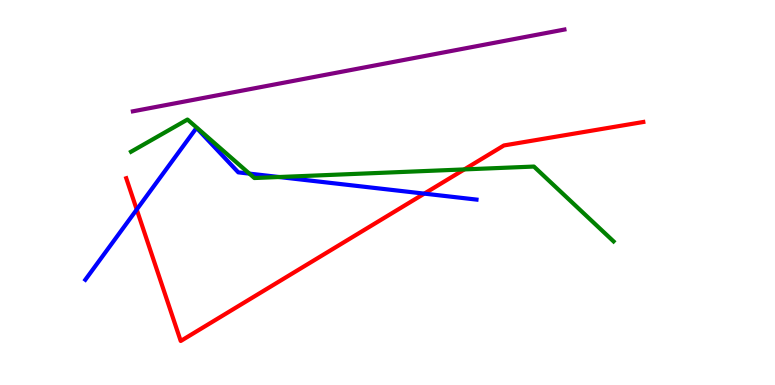[{'lines': ['blue', 'red'], 'intersections': [{'x': 1.76, 'y': 4.56}, {'x': 5.47, 'y': 4.97}]}, {'lines': ['green', 'red'], 'intersections': [{'x': 5.99, 'y': 5.6}]}, {'lines': ['purple', 'red'], 'intersections': []}, {'lines': ['blue', 'green'], 'intersections': [{'x': 3.22, 'y': 5.49}, {'x': 3.6, 'y': 5.4}]}, {'lines': ['blue', 'purple'], 'intersections': []}, {'lines': ['green', 'purple'], 'intersections': []}]